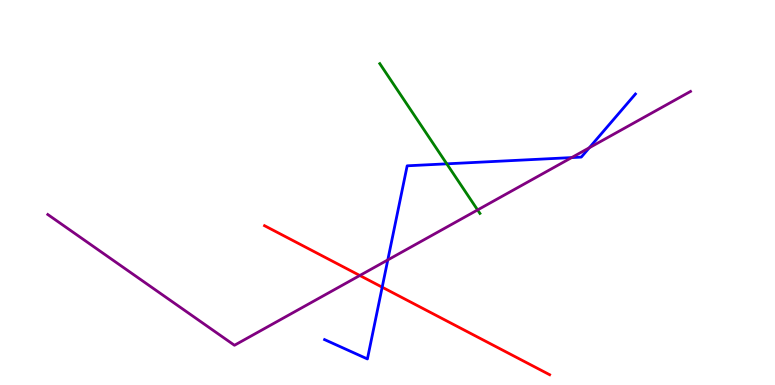[{'lines': ['blue', 'red'], 'intersections': [{'x': 4.93, 'y': 2.54}]}, {'lines': ['green', 'red'], 'intersections': []}, {'lines': ['purple', 'red'], 'intersections': [{'x': 4.64, 'y': 2.84}]}, {'lines': ['blue', 'green'], 'intersections': [{'x': 5.76, 'y': 5.74}]}, {'lines': ['blue', 'purple'], 'intersections': [{'x': 5.0, 'y': 3.25}, {'x': 7.38, 'y': 5.91}, {'x': 7.6, 'y': 6.16}]}, {'lines': ['green', 'purple'], 'intersections': [{'x': 6.16, 'y': 4.55}]}]